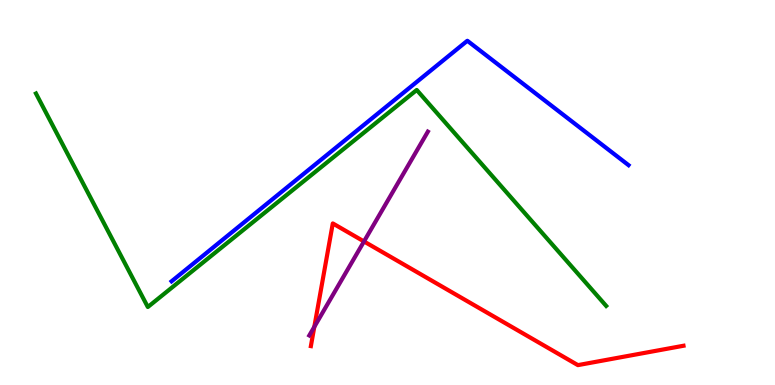[{'lines': ['blue', 'red'], 'intersections': []}, {'lines': ['green', 'red'], 'intersections': []}, {'lines': ['purple', 'red'], 'intersections': [{'x': 4.06, 'y': 1.51}, {'x': 4.7, 'y': 3.73}]}, {'lines': ['blue', 'green'], 'intersections': []}, {'lines': ['blue', 'purple'], 'intersections': []}, {'lines': ['green', 'purple'], 'intersections': []}]